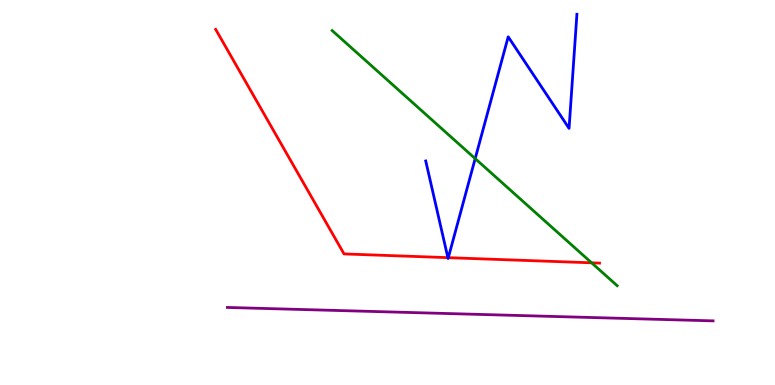[{'lines': ['blue', 'red'], 'intersections': [{'x': 5.78, 'y': 3.31}, {'x': 5.78, 'y': 3.31}]}, {'lines': ['green', 'red'], 'intersections': [{'x': 7.63, 'y': 3.17}]}, {'lines': ['purple', 'red'], 'intersections': []}, {'lines': ['blue', 'green'], 'intersections': [{'x': 6.13, 'y': 5.88}]}, {'lines': ['blue', 'purple'], 'intersections': []}, {'lines': ['green', 'purple'], 'intersections': []}]